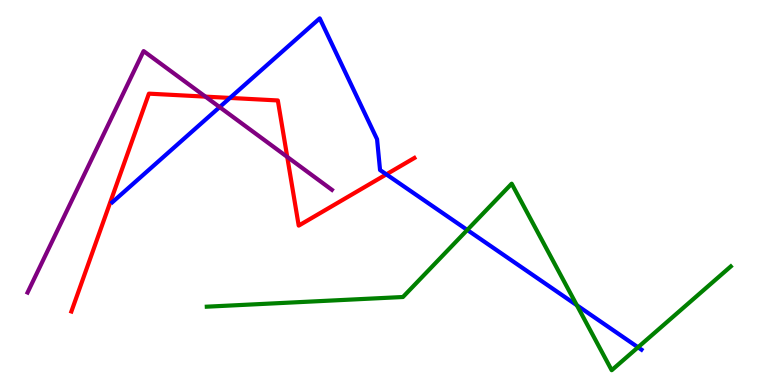[{'lines': ['blue', 'red'], 'intersections': [{'x': 2.97, 'y': 7.46}, {'x': 4.99, 'y': 5.47}]}, {'lines': ['green', 'red'], 'intersections': []}, {'lines': ['purple', 'red'], 'intersections': [{'x': 2.65, 'y': 7.49}, {'x': 3.71, 'y': 5.92}]}, {'lines': ['blue', 'green'], 'intersections': [{'x': 6.03, 'y': 4.03}, {'x': 7.44, 'y': 2.07}, {'x': 8.23, 'y': 0.98}]}, {'lines': ['blue', 'purple'], 'intersections': [{'x': 2.83, 'y': 7.22}]}, {'lines': ['green', 'purple'], 'intersections': []}]